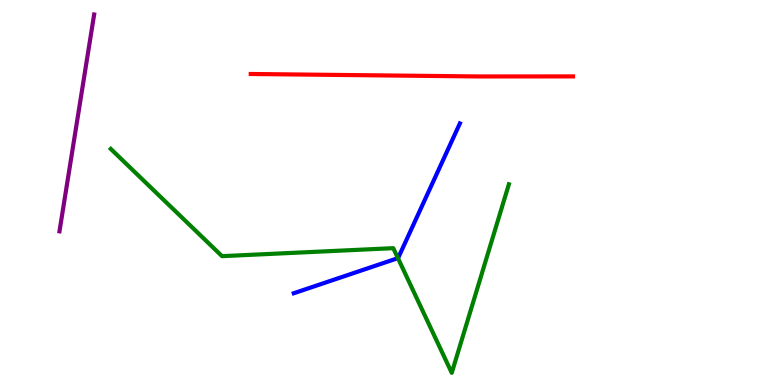[{'lines': ['blue', 'red'], 'intersections': []}, {'lines': ['green', 'red'], 'intersections': []}, {'lines': ['purple', 'red'], 'intersections': []}, {'lines': ['blue', 'green'], 'intersections': [{'x': 5.13, 'y': 3.3}]}, {'lines': ['blue', 'purple'], 'intersections': []}, {'lines': ['green', 'purple'], 'intersections': []}]